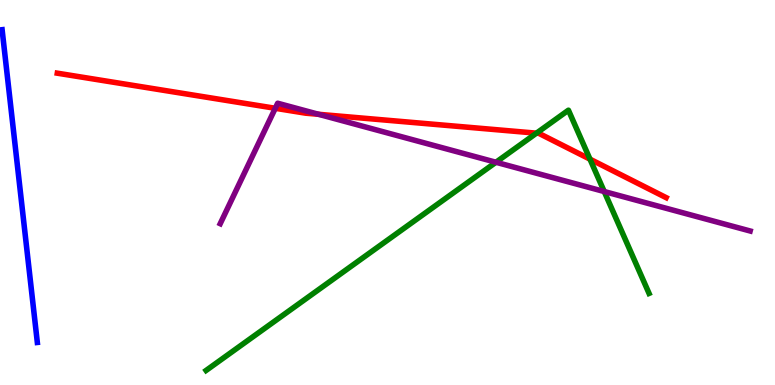[{'lines': ['blue', 'red'], 'intersections': []}, {'lines': ['green', 'red'], 'intersections': [{'x': 6.92, 'y': 6.54}, {'x': 7.61, 'y': 5.87}]}, {'lines': ['purple', 'red'], 'intersections': [{'x': 3.55, 'y': 7.19}, {'x': 4.11, 'y': 7.03}]}, {'lines': ['blue', 'green'], 'intersections': []}, {'lines': ['blue', 'purple'], 'intersections': []}, {'lines': ['green', 'purple'], 'intersections': [{'x': 6.4, 'y': 5.79}, {'x': 7.8, 'y': 5.03}]}]